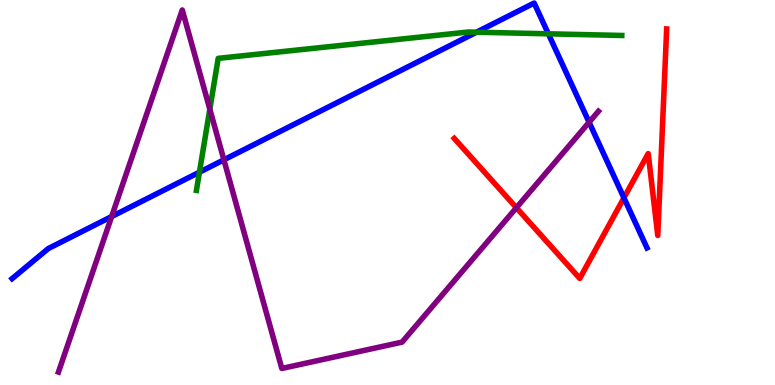[{'lines': ['blue', 'red'], 'intersections': [{'x': 8.05, 'y': 4.86}]}, {'lines': ['green', 'red'], 'intersections': []}, {'lines': ['purple', 'red'], 'intersections': [{'x': 6.66, 'y': 4.6}]}, {'lines': ['blue', 'green'], 'intersections': [{'x': 2.57, 'y': 5.53}, {'x': 6.15, 'y': 9.16}, {'x': 7.08, 'y': 9.12}]}, {'lines': ['blue', 'purple'], 'intersections': [{'x': 1.44, 'y': 4.38}, {'x': 2.89, 'y': 5.85}, {'x': 7.6, 'y': 6.82}]}, {'lines': ['green', 'purple'], 'intersections': [{'x': 2.71, 'y': 7.16}]}]